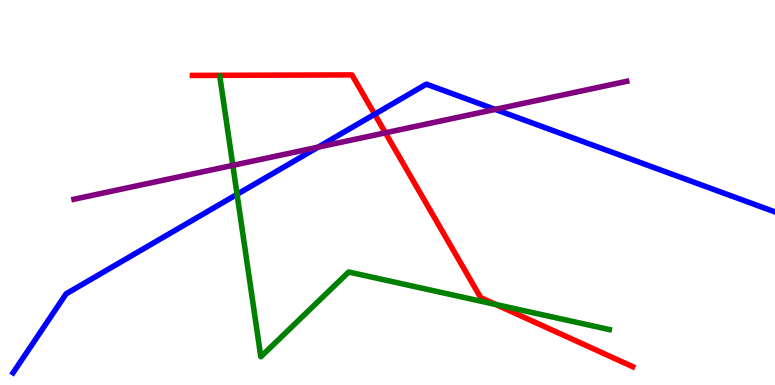[{'lines': ['blue', 'red'], 'intersections': [{'x': 4.83, 'y': 7.03}]}, {'lines': ['green', 'red'], 'intersections': [{'x': 6.4, 'y': 2.09}]}, {'lines': ['purple', 'red'], 'intersections': [{'x': 4.97, 'y': 6.55}]}, {'lines': ['blue', 'green'], 'intersections': [{'x': 3.06, 'y': 4.95}]}, {'lines': ['blue', 'purple'], 'intersections': [{'x': 4.1, 'y': 6.18}, {'x': 6.39, 'y': 7.16}]}, {'lines': ['green', 'purple'], 'intersections': [{'x': 3.0, 'y': 5.71}]}]